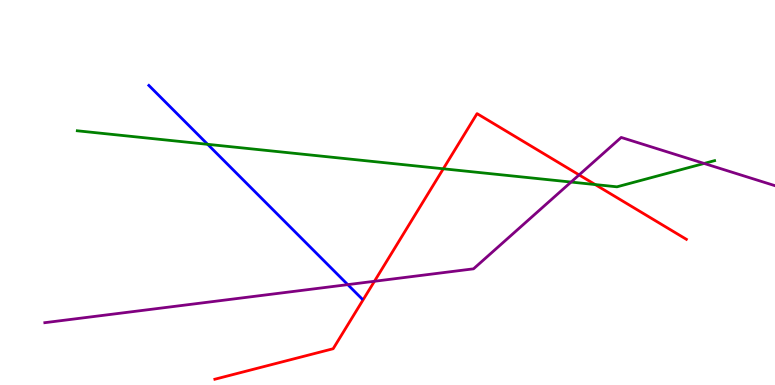[{'lines': ['blue', 'red'], 'intersections': []}, {'lines': ['green', 'red'], 'intersections': [{'x': 5.72, 'y': 5.62}, {'x': 7.68, 'y': 5.21}]}, {'lines': ['purple', 'red'], 'intersections': [{'x': 4.83, 'y': 2.69}, {'x': 7.47, 'y': 5.46}]}, {'lines': ['blue', 'green'], 'intersections': [{'x': 2.68, 'y': 6.25}]}, {'lines': ['blue', 'purple'], 'intersections': [{'x': 4.49, 'y': 2.61}]}, {'lines': ['green', 'purple'], 'intersections': [{'x': 7.37, 'y': 5.27}, {'x': 9.09, 'y': 5.75}]}]